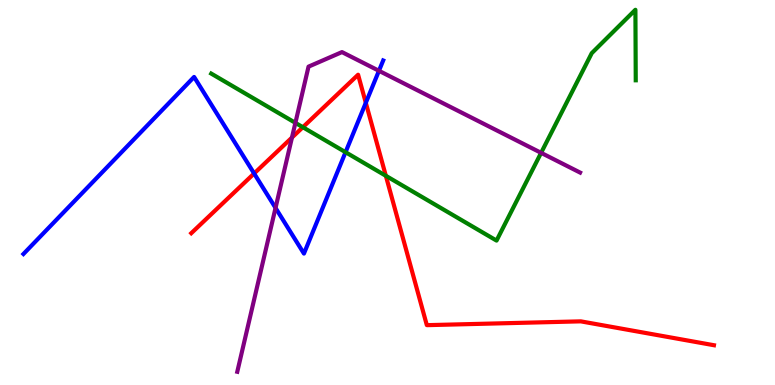[{'lines': ['blue', 'red'], 'intersections': [{'x': 3.28, 'y': 5.49}, {'x': 4.72, 'y': 7.33}]}, {'lines': ['green', 'red'], 'intersections': [{'x': 3.91, 'y': 6.7}, {'x': 4.98, 'y': 5.43}]}, {'lines': ['purple', 'red'], 'intersections': [{'x': 3.77, 'y': 6.43}]}, {'lines': ['blue', 'green'], 'intersections': [{'x': 4.46, 'y': 6.05}]}, {'lines': ['blue', 'purple'], 'intersections': [{'x': 3.56, 'y': 4.6}, {'x': 4.89, 'y': 8.16}]}, {'lines': ['green', 'purple'], 'intersections': [{'x': 3.81, 'y': 6.81}, {'x': 6.98, 'y': 6.03}]}]